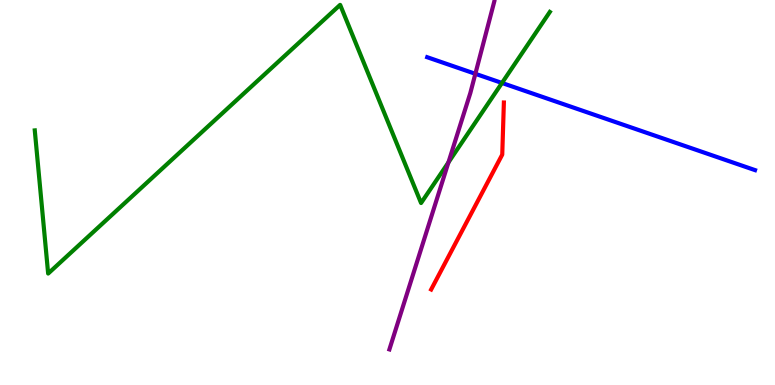[{'lines': ['blue', 'red'], 'intersections': []}, {'lines': ['green', 'red'], 'intersections': []}, {'lines': ['purple', 'red'], 'intersections': []}, {'lines': ['blue', 'green'], 'intersections': [{'x': 6.48, 'y': 7.85}]}, {'lines': ['blue', 'purple'], 'intersections': [{'x': 6.13, 'y': 8.08}]}, {'lines': ['green', 'purple'], 'intersections': [{'x': 5.79, 'y': 5.78}]}]